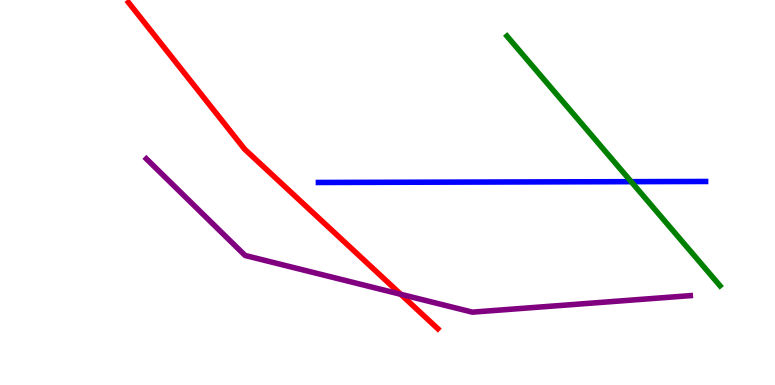[{'lines': ['blue', 'red'], 'intersections': []}, {'lines': ['green', 'red'], 'intersections': []}, {'lines': ['purple', 'red'], 'intersections': [{'x': 5.17, 'y': 2.36}]}, {'lines': ['blue', 'green'], 'intersections': [{'x': 8.14, 'y': 5.28}]}, {'lines': ['blue', 'purple'], 'intersections': []}, {'lines': ['green', 'purple'], 'intersections': []}]